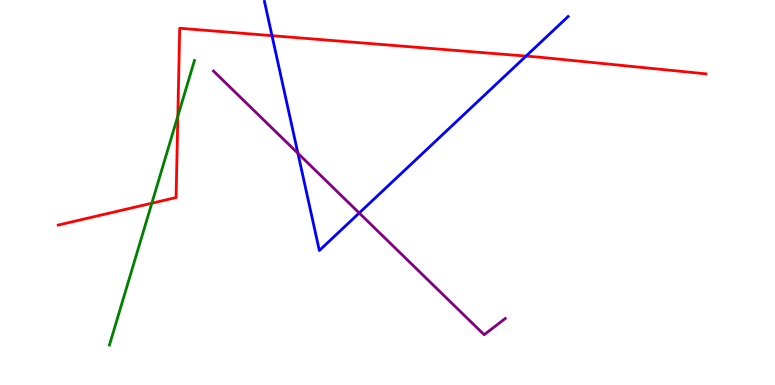[{'lines': ['blue', 'red'], 'intersections': [{'x': 3.51, 'y': 9.07}, {'x': 6.79, 'y': 8.54}]}, {'lines': ['green', 'red'], 'intersections': [{'x': 1.96, 'y': 4.72}, {'x': 2.29, 'y': 6.98}]}, {'lines': ['purple', 'red'], 'intersections': []}, {'lines': ['blue', 'green'], 'intersections': []}, {'lines': ['blue', 'purple'], 'intersections': [{'x': 3.84, 'y': 6.02}, {'x': 4.64, 'y': 4.47}]}, {'lines': ['green', 'purple'], 'intersections': []}]